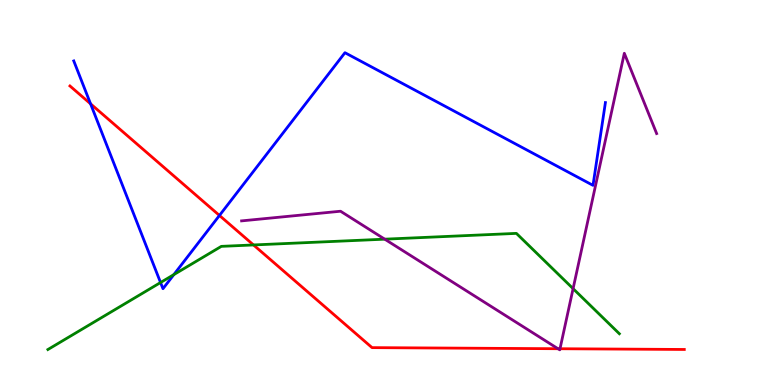[{'lines': ['blue', 'red'], 'intersections': [{'x': 1.17, 'y': 7.3}, {'x': 2.83, 'y': 4.4}]}, {'lines': ['green', 'red'], 'intersections': [{'x': 3.27, 'y': 3.64}]}, {'lines': ['purple', 'red'], 'intersections': [{'x': 7.2, 'y': 0.942}, {'x': 7.23, 'y': 0.942}]}, {'lines': ['blue', 'green'], 'intersections': [{'x': 2.07, 'y': 2.66}, {'x': 2.24, 'y': 2.87}]}, {'lines': ['blue', 'purple'], 'intersections': []}, {'lines': ['green', 'purple'], 'intersections': [{'x': 4.96, 'y': 3.79}, {'x': 7.39, 'y': 2.5}]}]